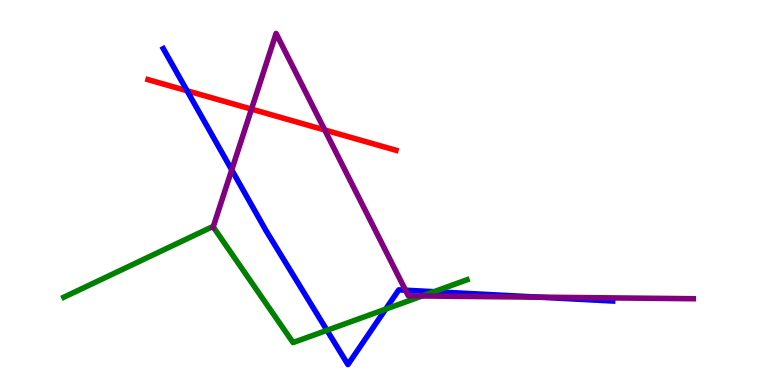[{'lines': ['blue', 'red'], 'intersections': [{'x': 2.41, 'y': 7.64}]}, {'lines': ['green', 'red'], 'intersections': []}, {'lines': ['purple', 'red'], 'intersections': [{'x': 3.24, 'y': 7.17}, {'x': 4.19, 'y': 6.62}]}, {'lines': ['blue', 'green'], 'intersections': [{'x': 4.22, 'y': 1.42}, {'x': 4.98, 'y': 1.97}, {'x': 5.6, 'y': 2.42}]}, {'lines': ['blue', 'purple'], 'intersections': [{'x': 2.99, 'y': 5.59}, {'x': 5.23, 'y': 2.46}, {'x': 6.95, 'y': 2.28}]}, {'lines': ['green', 'purple'], 'intersections': [{'x': 2.75, 'y': 4.11}, {'x': 5.45, 'y': 2.31}]}]